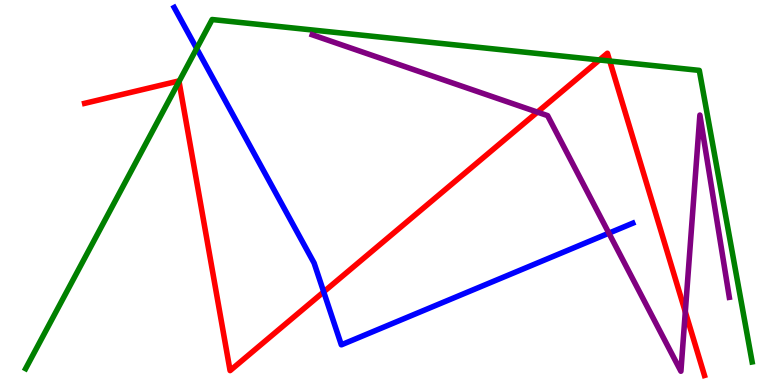[{'lines': ['blue', 'red'], 'intersections': [{'x': 4.18, 'y': 2.42}]}, {'lines': ['green', 'red'], 'intersections': [{'x': 2.31, 'y': 7.88}, {'x': 7.73, 'y': 8.44}, {'x': 7.87, 'y': 8.41}]}, {'lines': ['purple', 'red'], 'intersections': [{'x': 6.93, 'y': 7.09}, {'x': 8.84, 'y': 1.9}]}, {'lines': ['blue', 'green'], 'intersections': [{'x': 2.54, 'y': 8.74}]}, {'lines': ['blue', 'purple'], 'intersections': [{'x': 7.86, 'y': 3.94}]}, {'lines': ['green', 'purple'], 'intersections': []}]